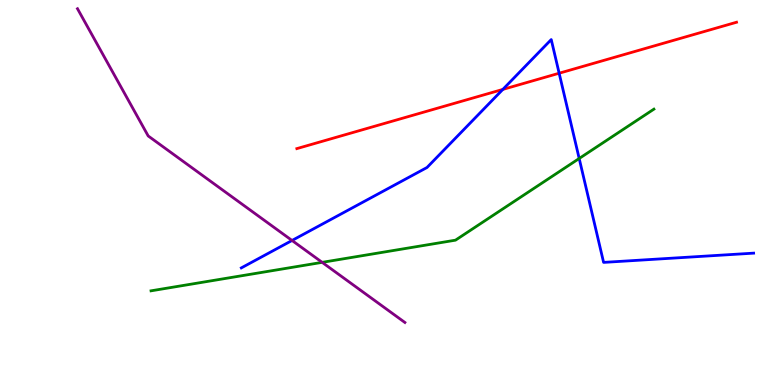[{'lines': ['blue', 'red'], 'intersections': [{'x': 6.49, 'y': 7.68}, {'x': 7.21, 'y': 8.1}]}, {'lines': ['green', 'red'], 'intersections': []}, {'lines': ['purple', 'red'], 'intersections': []}, {'lines': ['blue', 'green'], 'intersections': [{'x': 7.47, 'y': 5.88}]}, {'lines': ['blue', 'purple'], 'intersections': [{'x': 3.77, 'y': 3.75}]}, {'lines': ['green', 'purple'], 'intersections': [{'x': 4.16, 'y': 3.19}]}]